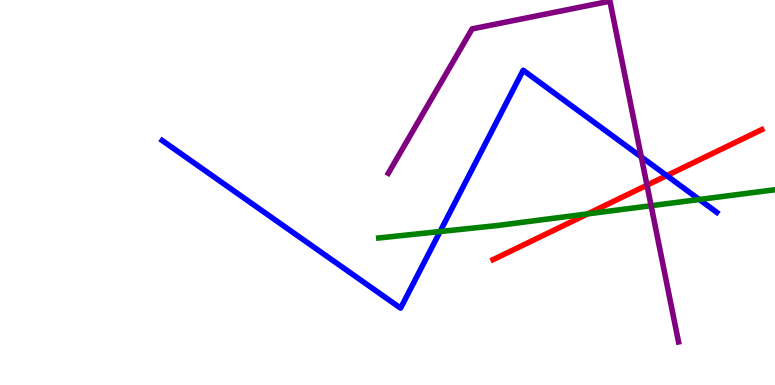[{'lines': ['blue', 'red'], 'intersections': [{'x': 8.6, 'y': 5.44}]}, {'lines': ['green', 'red'], 'intersections': [{'x': 7.58, 'y': 4.44}]}, {'lines': ['purple', 'red'], 'intersections': [{'x': 8.35, 'y': 5.19}]}, {'lines': ['blue', 'green'], 'intersections': [{'x': 5.68, 'y': 3.99}, {'x': 9.02, 'y': 4.82}]}, {'lines': ['blue', 'purple'], 'intersections': [{'x': 8.27, 'y': 5.92}]}, {'lines': ['green', 'purple'], 'intersections': [{'x': 8.4, 'y': 4.66}]}]